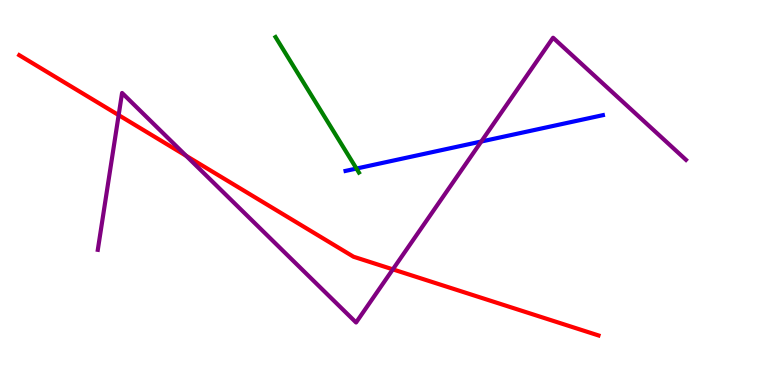[{'lines': ['blue', 'red'], 'intersections': []}, {'lines': ['green', 'red'], 'intersections': []}, {'lines': ['purple', 'red'], 'intersections': [{'x': 1.53, 'y': 7.01}, {'x': 2.4, 'y': 5.95}, {'x': 5.07, 'y': 3.0}]}, {'lines': ['blue', 'green'], 'intersections': [{'x': 4.6, 'y': 5.62}]}, {'lines': ['blue', 'purple'], 'intersections': [{'x': 6.21, 'y': 6.32}]}, {'lines': ['green', 'purple'], 'intersections': []}]